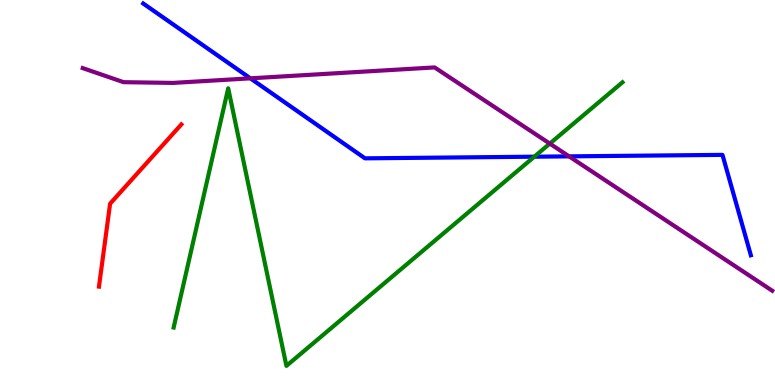[{'lines': ['blue', 'red'], 'intersections': []}, {'lines': ['green', 'red'], 'intersections': []}, {'lines': ['purple', 'red'], 'intersections': []}, {'lines': ['blue', 'green'], 'intersections': [{'x': 6.89, 'y': 5.93}]}, {'lines': ['blue', 'purple'], 'intersections': [{'x': 3.23, 'y': 7.97}, {'x': 7.34, 'y': 5.94}]}, {'lines': ['green', 'purple'], 'intersections': [{'x': 7.09, 'y': 6.27}]}]